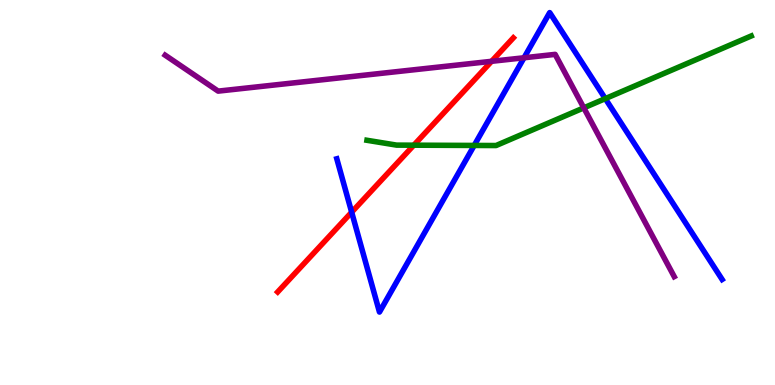[{'lines': ['blue', 'red'], 'intersections': [{'x': 4.54, 'y': 4.49}]}, {'lines': ['green', 'red'], 'intersections': [{'x': 5.34, 'y': 6.23}]}, {'lines': ['purple', 'red'], 'intersections': [{'x': 6.34, 'y': 8.41}]}, {'lines': ['blue', 'green'], 'intersections': [{'x': 6.12, 'y': 6.22}, {'x': 7.81, 'y': 7.44}]}, {'lines': ['blue', 'purple'], 'intersections': [{'x': 6.76, 'y': 8.5}]}, {'lines': ['green', 'purple'], 'intersections': [{'x': 7.53, 'y': 7.2}]}]